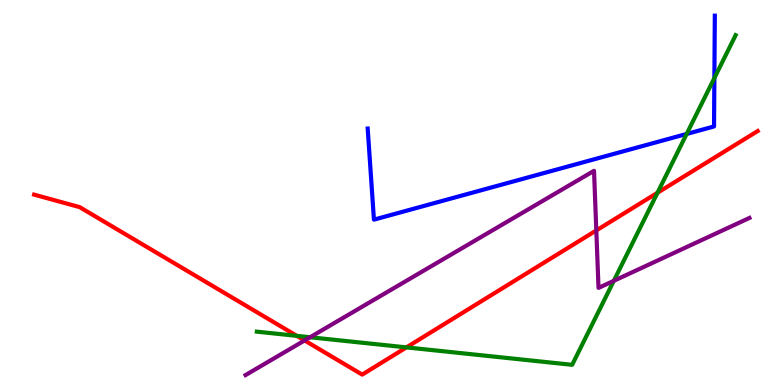[{'lines': ['blue', 'red'], 'intersections': []}, {'lines': ['green', 'red'], 'intersections': [{'x': 3.83, 'y': 1.28}, {'x': 5.24, 'y': 0.977}, {'x': 8.48, 'y': 4.99}]}, {'lines': ['purple', 'red'], 'intersections': [{'x': 3.93, 'y': 1.16}, {'x': 7.69, 'y': 4.01}]}, {'lines': ['blue', 'green'], 'intersections': [{'x': 8.86, 'y': 6.52}, {'x': 9.22, 'y': 7.97}]}, {'lines': ['blue', 'purple'], 'intersections': []}, {'lines': ['green', 'purple'], 'intersections': [{'x': 4.0, 'y': 1.24}, {'x': 7.92, 'y': 2.71}]}]